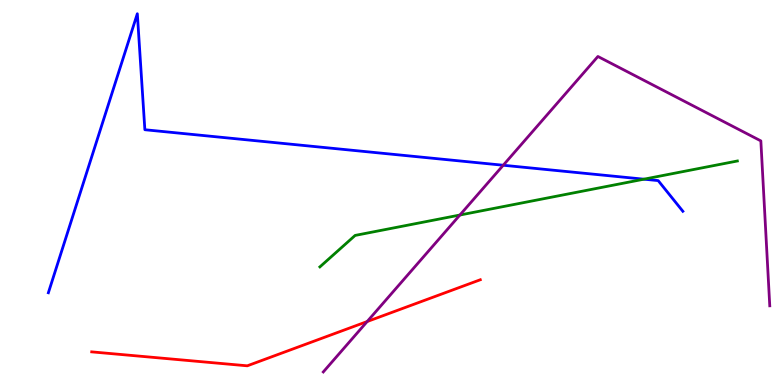[{'lines': ['blue', 'red'], 'intersections': []}, {'lines': ['green', 'red'], 'intersections': []}, {'lines': ['purple', 'red'], 'intersections': [{'x': 4.74, 'y': 1.65}]}, {'lines': ['blue', 'green'], 'intersections': [{'x': 8.31, 'y': 5.35}]}, {'lines': ['blue', 'purple'], 'intersections': [{'x': 6.49, 'y': 5.71}]}, {'lines': ['green', 'purple'], 'intersections': [{'x': 5.93, 'y': 4.41}]}]